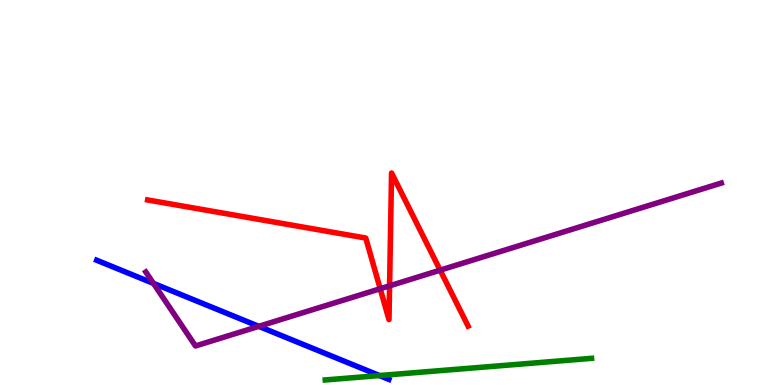[{'lines': ['blue', 'red'], 'intersections': []}, {'lines': ['green', 'red'], 'intersections': []}, {'lines': ['purple', 'red'], 'intersections': [{'x': 4.91, 'y': 2.5}, {'x': 5.03, 'y': 2.58}, {'x': 5.68, 'y': 2.98}]}, {'lines': ['blue', 'green'], 'intersections': [{'x': 4.9, 'y': 0.245}]}, {'lines': ['blue', 'purple'], 'intersections': [{'x': 1.98, 'y': 2.64}, {'x': 3.34, 'y': 1.52}]}, {'lines': ['green', 'purple'], 'intersections': []}]